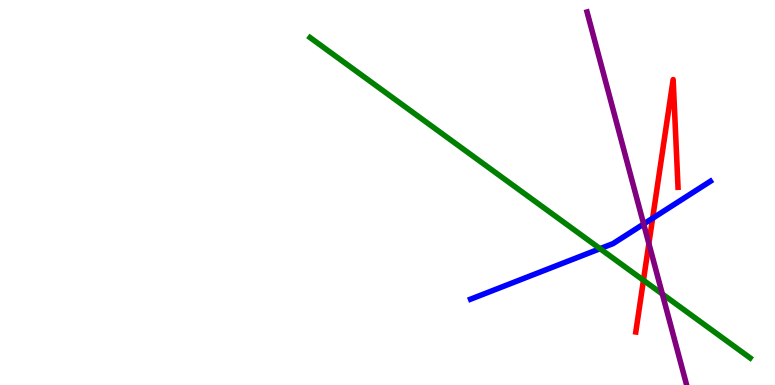[{'lines': ['blue', 'red'], 'intersections': [{'x': 8.42, 'y': 4.33}]}, {'lines': ['green', 'red'], 'intersections': [{'x': 8.3, 'y': 2.72}]}, {'lines': ['purple', 'red'], 'intersections': [{'x': 8.37, 'y': 3.67}]}, {'lines': ['blue', 'green'], 'intersections': [{'x': 7.74, 'y': 3.54}]}, {'lines': ['blue', 'purple'], 'intersections': [{'x': 8.31, 'y': 4.18}]}, {'lines': ['green', 'purple'], 'intersections': [{'x': 8.55, 'y': 2.36}]}]